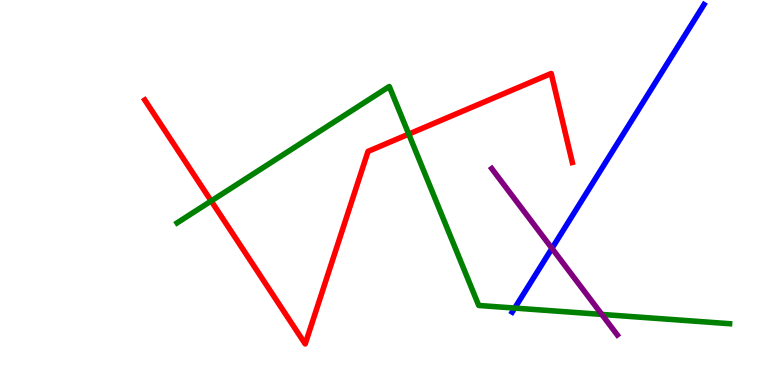[{'lines': ['blue', 'red'], 'intersections': []}, {'lines': ['green', 'red'], 'intersections': [{'x': 2.73, 'y': 4.78}, {'x': 5.27, 'y': 6.52}]}, {'lines': ['purple', 'red'], 'intersections': []}, {'lines': ['blue', 'green'], 'intersections': [{'x': 6.64, 'y': 2.0}]}, {'lines': ['blue', 'purple'], 'intersections': [{'x': 7.12, 'y': 3.55}]}, {'lines': ['green', 'purple'], 'intersections': [{'x': 7.77, 'y': 1.83}]}]